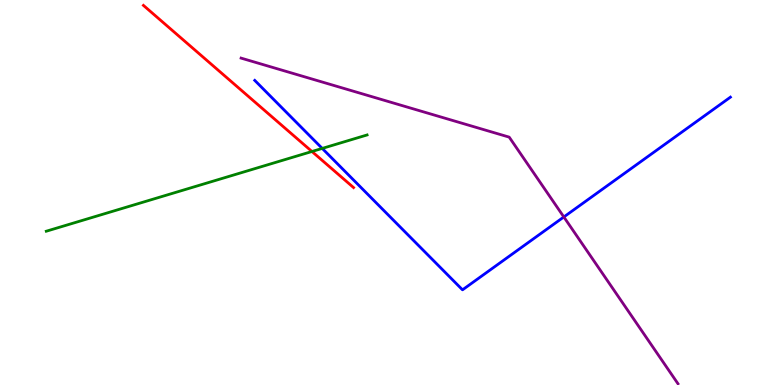[{'lines': ['blue', 'red'], 'intersections': []}, {'lines': ['green', 'red'], 'intersections': [{'x': 4.03, 'y': 6.06}]}, {'lines': ['purple', 'red'], 'intersections': []}, {'lines': ['blue', 'green'], 'intersections': [{'x': 4.16, 'y': 6.15}]}, {'lines': ['blue', 'purple'], 'intersections': [{'x': 7.28, 'y': 4.36}]}, {'lines': ['green', 'purple'], 'intersections': []}]